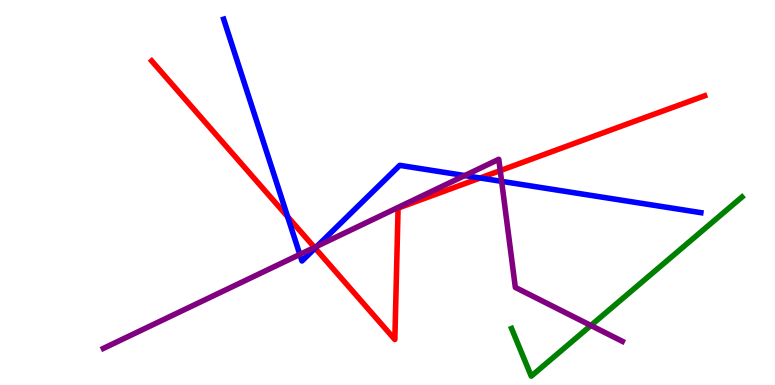[{'lines': ['blue', 'red'], 'intersections': [{'x': 3.71, 'y': 4.37}, {'x': 4.07, 'y': 3.55}, {'x': 6.2, 'y': 5.38}]}, {'lines': ['green', 'red'], 'intersections': []}, {'lines': ['purple', 'red'], 'intersections': [{'x': 4.06, 'y': 3.57}, {'x': 6.45, 'y': 5.57}]}, {'lines': ['blue', 'green'], 'intersections': []}, {'lines': ['blue', 'purple'], 'intersections': [{'x': 3.87, 'y': 3.39}, {'x': 4.09, 'y': 3.61}, {'x': 6.0, 'y': 5.44}, {'x': 6.47, 'y': 5.29}]}, {'lines': ['green', 'purple'], 'intersections': [{'x': 7.62, 'y': 1.55}]}]